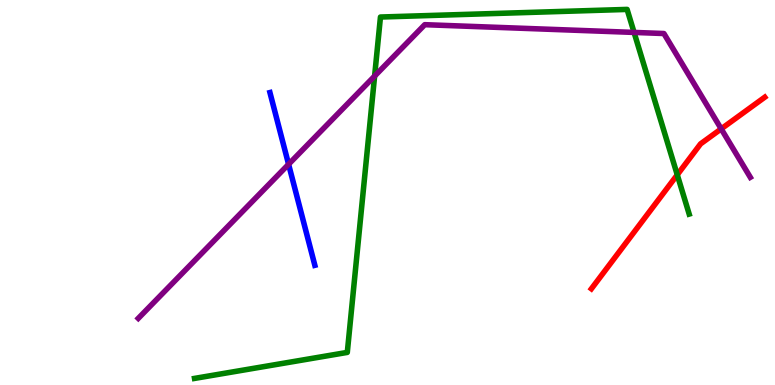[{'lines': ['blue', 'red'], 'intersections': []}, {'lines': ['green', 'red'], 'intersections': [{'x': 8.74, 'y': 5.46}]}, {'lines': ['purple', 'red'], 'intersections': [{'x': 9.31, 'y': 6.65}]}, {'lines': ['blue', 'green'], 'intersections': []}, {'lines': ['blue', 'purple'], 'intersections': [{'x': 3.72, 'y': 5.73}]}, {'lines': ['green', 'purple'], 'intersections': [{'x': 4.83, 'y': 8.02}, {'x': 8.18, 'y': 9.16}]}]